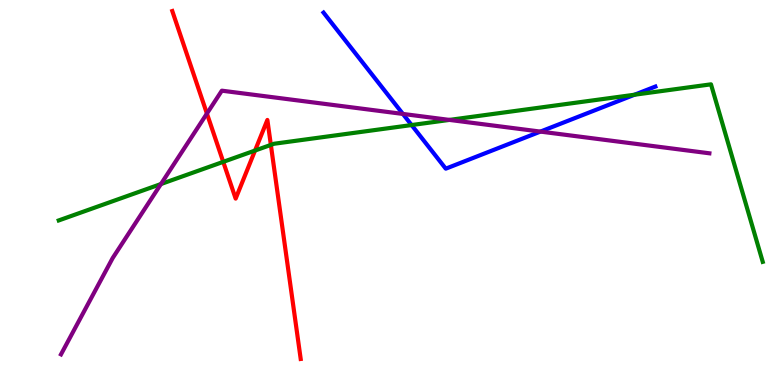[{'lines': ['blue', 'red'], 'intersections': []}, {'lines': ['green', 'red'], 'intersections': [{'x': 2.88, 'y': 5.8}, {'x': 3.29, 'y': 6.09}, {'x': 3.5, 'y': 6.24}]}, {'lines': ['purple', 'red'], 'intersections': [{'x': 2.67, 'y': 7.05}]}, {'lines': ['blue', 'green'], 'intersections': [{'x': 5.31, 'y': 6.75}, {'x': 8.19, 'y': 7.54}]}, {'lines': ['blue', 'purple'], 'intersections': [{'x': 5.2, 'y': 7.04}, {'x': 6.97, 'y': 6.58}]}, {'lines': ['green', 'purple'], 'intersections': [{'x': 2.08, 'y': 5.22}, {'x': 5.8, 'y': 6.89}]}]